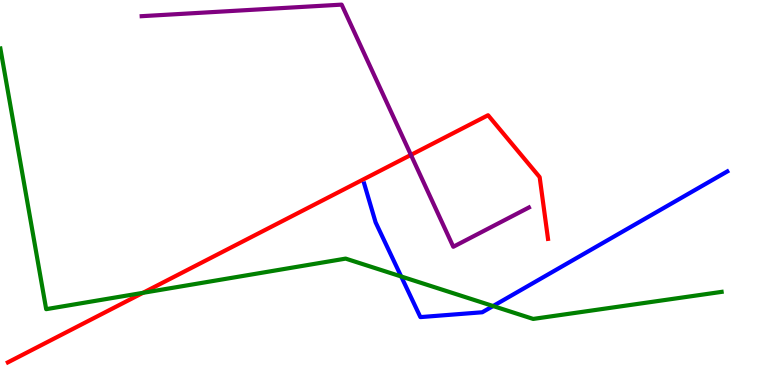[{'lines': ['blue', 'red'], 'intersections': []}, {'lines': ['green', 'red'], 'intersections': [{'x': 1.84, 'y': 2.39}]}, {'lines': ['purple', 'red'], 'intersections': [{'x': 5.3, 'y': 5.98}]}, {'lines': ['blue', 'green'], 'intersections': [{'x': 5.18, 'y': 2.82}, {'x': 6.36, 'y': 2.05}]}, {'lines': ['blue', 'purple'], 'intersections': []}, {'lines': ['green', 'purple'], 'intersections': []}]